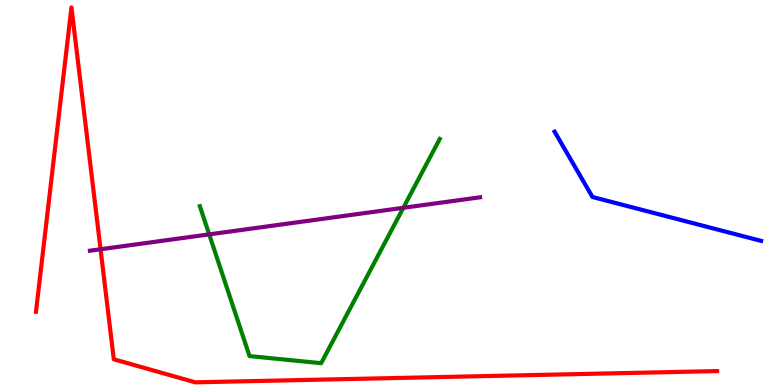[{'lines': ['blue', 'red'], 'intersections': []}, {'lines': ['green', 'red'], 'intersections': []}, {'lines': ['purple', 'red'], 'intersections': [{'x': 1.3, 'y': 3.53}]}, {'lines': ['blue', 'green'], 'intersections': []}, {'lines': ['blue', 'purple'], 'intersections': []}, {'lines': ['green', 'purple'], 'intersections': [{'x': 2.7, 'y': 3.91}, {'x': 5.2, 'y': 4.6}]}]